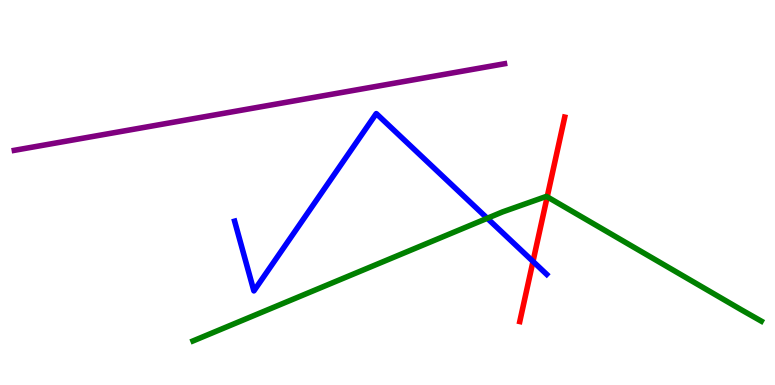[{'lines': ['blue', 'red'], 'intersections': [{'x': 6.88, 'y': 3.21}]}, {'lines': ['green', 'red'], 'intersections': [{'x': 7.06, 'y': 4.89}]}, {'lines': ['purple', 'red'], 'intersections': []}, {'lines': ['blue', 'green'], 'intersections': [{'x': 6.29, 'y': 4.33}]}, {'lines': ['blue', 'purple'], 'intersections': []}, {'lines': ['green', 'purple'], 'intersections': []}]